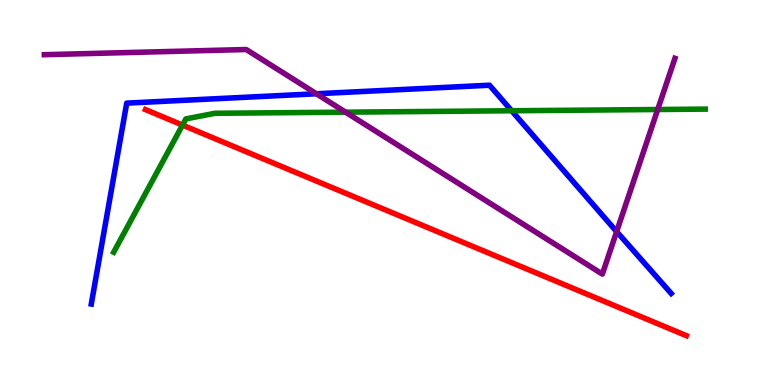[{'lines': ['blue', 'red'], 'intersections': []}, {'lines': ['green', 'red'], 'intersections': [{'x': 2.36, 'y': 6.75}]}, {'lines': ['purple', 'red'], 'intersections': []}, {'lines': ['blue', 'green'], 'intersections': [{'x': 6.6, 'y': 7.12}]}, {'lines': ['blue', 'purple'], 'intersections': [{'x': 4.08, 'y': 7.56}, {'x': 7.96, 'y': 3.98}]}, {'lines': ['green', 'purple'], 'intersections': [{'x': 4.46, 'y': 7.09}, {'x': 8.49, 'y': 7.16}]}]